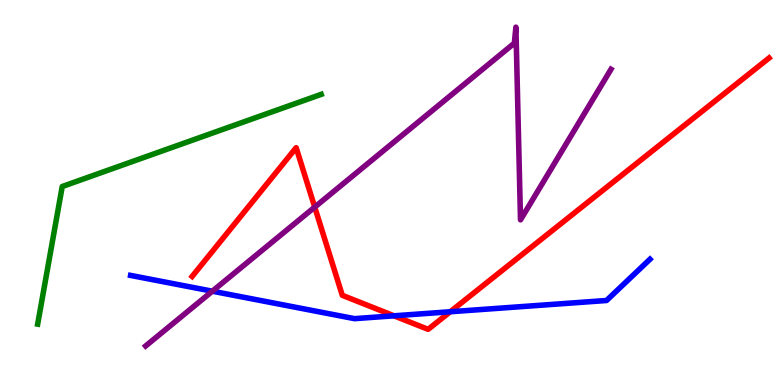[{'lines': ['blue', 'red'], 'intersections': [{'x': 5.08, 'y': 1.8}, {'x': 5.81, 'y': 1.9}]}, {'lines': ['green', 'red'], 'intersections': []}, {'lines': ['purple', 'red'], 'intersections': [{'x': 4.06, 'y': 4.62}]}, {'lines': ['blue', 'green'], 'intersections': []}, {'lines': ['blue', 'purple'], 'intersections': [{'x': 2.74, 'y': 2.44}]}, {'lines': ['green', 'purple'], 'intersections': []}]